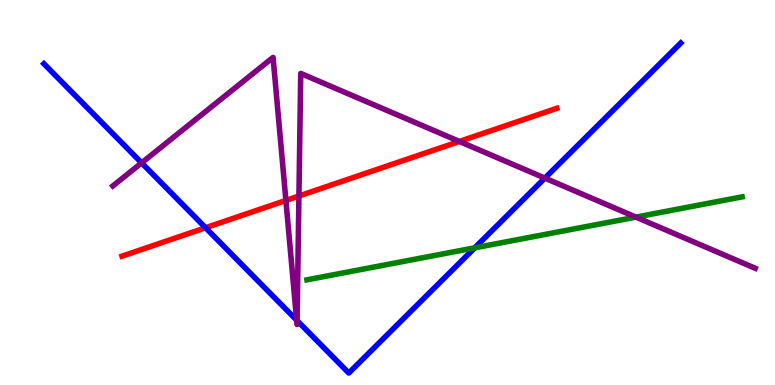[{'lines': ['blue', 'red'], 'intersections': [{'x': 2.65, 'y': 4.08}]}, {'lines': ['green', 'red'], 'intersections': []}, {'lines': ['purple', 'red'], 'intersections': [{'x': 3.69, 'y': 4.79}, {'x': 3.86, 'y': 4.91}, {'x': 5.93, 'y': 6.33}]}, {'lines': ['blue', 'green'], 'intersections': [{'x': 6.13, 'y': 3.56}]}, {'lines': ['blue', 'purple'], 'intersections': [{'x': 1.83, 'y': 5.77}, {'x': 3.83, 'y': 1.69}, {'x': 3.83, 'y': 1.67}, {'x': 7.03, 'y': 5.37}]}, {'lines': ['green', 'purple'], 'intersections': [{'x': 8.21, 'y': 4.36}]}]